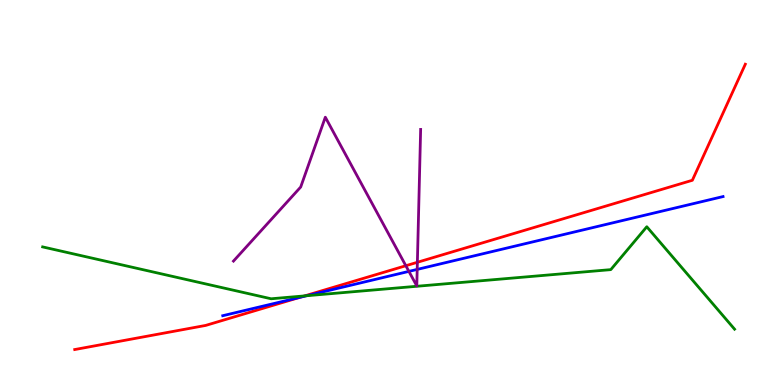[{'lines': ['blue', 'red'], 'intersections': [{'x': 3.87, 'y': 2.28}]}, {'lines': ['green', 'red'], 'intersections': [{'x': 3.93, 'y': 2.31}]}, {'lines': ['purple', 'red'], 'intersections': [{'x': 5.24, 'y': 3.1}, {'x': 5.39, 'y': 3.19}]}, {'lines': ['blue', 'green'], 'intersections': [{'x': 3.96, 'y': 2.32}]}, {'lines': ['blue', 'purple'], 'intersections': [{'x': 5.28, 'y': 2.95}, {'x': 5.38, 'y': 3.0}]}, {'lines': ['green', 'purple'], 'intersections': []}]